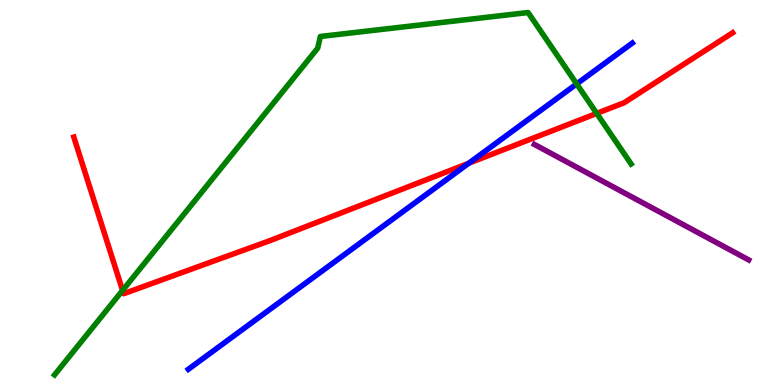[{'lines': ['blue', 'red'], 'intersections': [{'x': 6.05, 'y': 5.76}]}, {'lines': ['green', 'red'], 'intersections': [{'x': 1.58, 'y': 2.46}, {'x': 7.7, 'y': 7.05}]}, {'lines': ['purple', 'red'], 'intersections': []}, {'lines': ['blue', 'green'], 'intersections': [{'x': 7.44, 'y': 7.82}]}, {'lines': ['blue', 'purple'], 'intersections': []}, {'lines': ['green', 'purple'], 'intersections': []}]